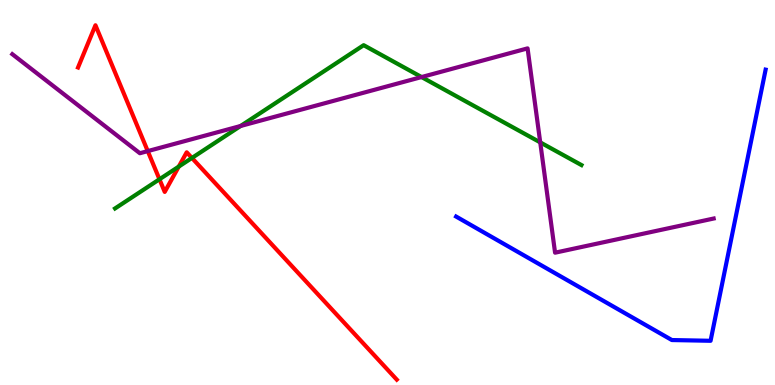[{'lines': ['blue', 'red'], 'intersections': []}, {'lines': ['green', 'red'], 'intersections': [{'x': 2.06, 'y': 5.34}, {'x': 2.31, 'y': 5.67}, {'x': 2.48, 'y': 5.9}]}, {'lines': ['purple', 'red'], 'intersections': [{'x': 1.91, 'y': 6.08}]}, {'lines': ['blue', 'green'], 'intersections': []}, {'lines': ['blue', 'purple'], 'intersections': []}, {'lines': ['green', 'purple'], 'intersections': [{'x': 3.1, 'y': 6.73}, {'x': 5.44, 'y': 8.0}, {'x': 6.97, 'y': 6.3}]}]